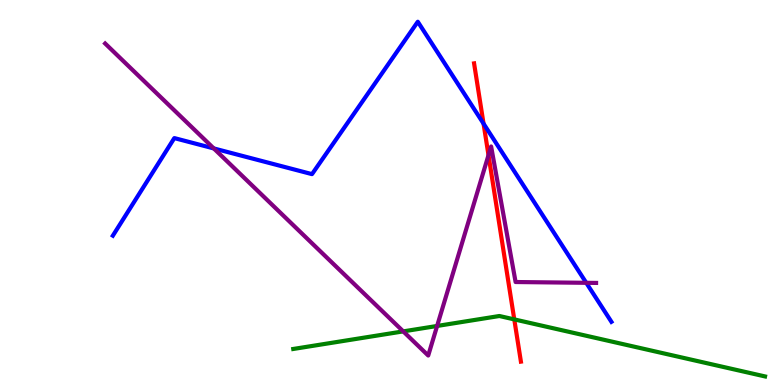[{'lines': ['blue', 'red'], 'intersections': [{'x': 6.24, 'y': 6.79}]}, {'lines': ['green', 'red'], 'intersections': [{'x': 6.64, 'y': 1.7}]}, {'lines': ['purple', 'red'], 'intersections': [{'x': 6.3, 'y': 5.97}]}, {'lines': ['blue', 'green'], 'intersections': []}, {'lines': ['blue', 'purple'], 'intersections': [{'x': 2.76, 'y': 6.14}, {'x': 7.56, 'y': 2.65}]}, {'lines': ['green', 'purple'], 'intersections': [{'x': 5.2, 'y': 1.39}, {'x': 5.64, 'y': 1.53}]}]